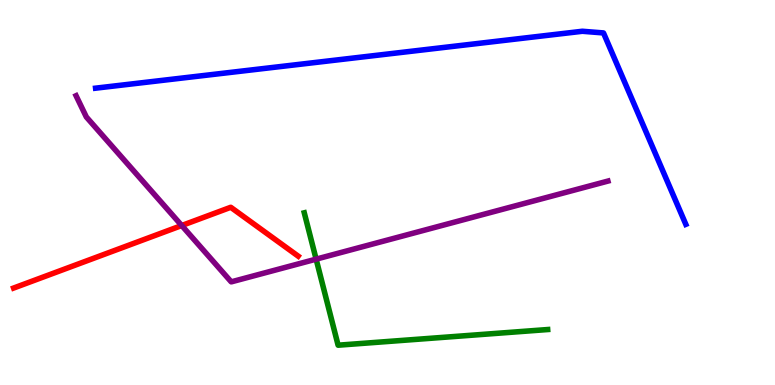[{'lines': ['blue', 'red'], 'intersections': []}, {'lines': ['green', 'red'], 'intersections': []}, {'lines': ['purple', 'red'], 'intersections': [{'x': 2.34, 'y': 4.14}]}, {'lines': ['blue', 'green'], 'intersections': []}, {'lines': ['blue', 'purple'], 'intersections': []}, {'lines': ['green', 'purple'], 'intersections': [{'x': 4.08, 'y': 3.27}]}]